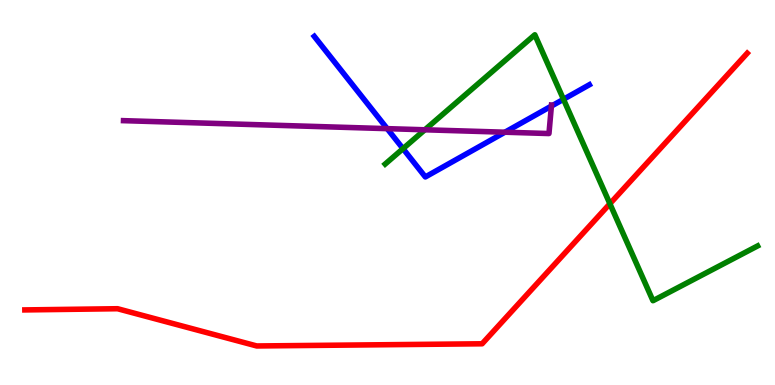[{'lines': ['blue', 'red'], 'intersections': []}, {'lines': ['green', 'red'], 'intersections': [{'x': 7.87, 'y': 4.71}]}, {'lines': ['purple', 'red'], 'intersections': []}, {'lines': ['blue', 'green'], 'intersections': [{'x': 5.2, 'y': 6.14}, {'x': 7.27, 'y': 7.42}]}, {'lines': ['blue', 'purple'], 'intersections': [{'x': 5.0, 'y': 6.66}, {'x': 6.52, 'y': 6.57}, {'x': 7.11, 'y': 7.24}]}, {'lines': ['green', 'purple'], 'intersections': [{'x': 5.48, 'y': 6.63}]}]